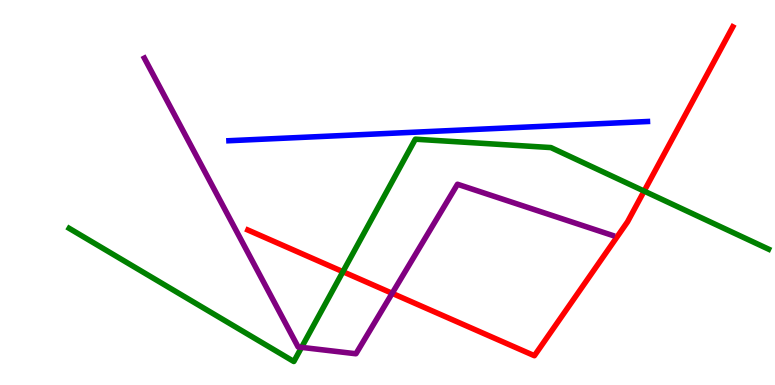[{'lines': ['blue', 'red'], 'intersections': []}, {'lines': ['green', 'red'], 'intersections': [{'x': 4.42, 'y': 2.94}, {'x': 8.31, 'y': 5.04}]}, {'lines': ['purple', 'red'], 'intersections': [{'x': 5.06, 'y': 2.38}]}, {'lines': ['blue', 'green'], 'intersections': []}, {'lines': ['blue', 'purple'], 'intersections': []}, {'lines': ['green', 'purple'], 'intersections': [{'x': 3.89, 'y': 0.978}]}]